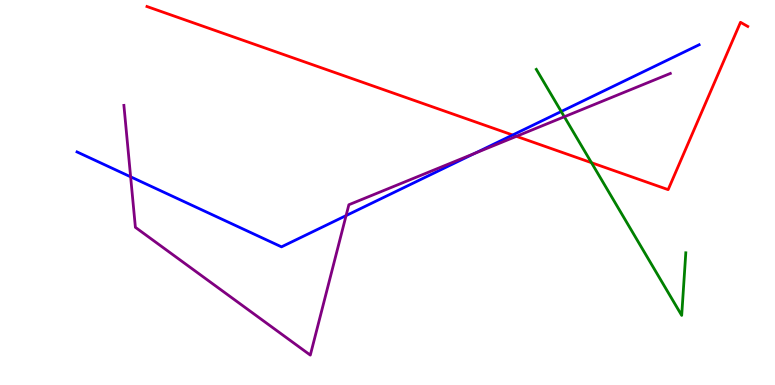[{'lines': ['blue', 'red'], 'intersections': [{'x': 6.61, 'y': 6.49}]}, {'lines': ['green', 'red'], 'intersections': [{'x': 7.63, 'y': 5.77}]}, {'lines': ['purple', 'red'], 'intersections': [{'x': 6.66, 'y': 6.46}]}, {'lines': ['blue', 'green'], 'intersections': [{'x': 7.24, 'y': 7.1}]}, {'lines': ['blue', 'purple'], 'intersections': [{'x': 1.69, 'y': 5.41}, {'x': 4.47, 'y': 4.4}, {'x': 6.13, 'y': 6.02}]}, {'lines': ['green', 'purple'], 'intersections': [{'x': 7.28, 'y': 6.97}]}]